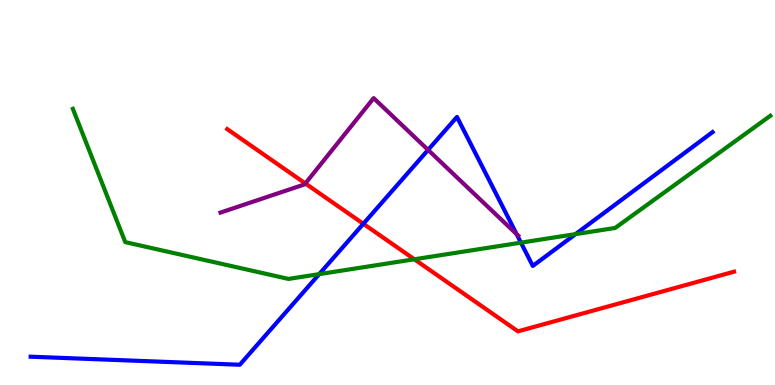[{'lines': ['blue', 'red'], 'intersections': [{'x': 4.69, 'y': 4.19}]}, {'lines': ['green', 'red'], 'intersections': [{'x': 5.35, 'y': 3.27}]}, {'lines': ['purple', 'red'], 'intersections': [{'x': 3.94, 'y': 5.23}]}, {'lines': ['blue', 'green'], 'intersections': [{'x': 4.12, 'y': 2.88}, {'x': 6.72, 'y': 3.7}, {'x': 7.43, 'y': 3.92}]}, {'lines': ['blue', 'purple'], 'intersections': [{'x': 5.52, 'y': 6.11}, {'x': 6.67, 'y': 3.92}]}, {'lines': ['green', 'purple'], 'intersections': []}]